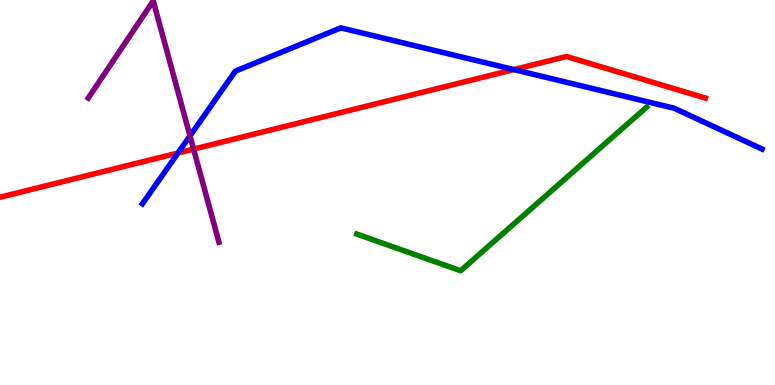[{'lines': ['blue', 'red'], 'intersections': [{'x': 2.3, 'y': 6.03}, {'x': 6.63, 'y': 8.19}]}, {'lines': ['green', 'red'], 'intersections': []}, {'lines': ['purple', 'red'], 'intersections': [{'x': 2.5, 'y': 6.13}]}, {'lines': ['blue', 'green'], 'intersections': []}, {'lines': ['blue', 'purple'], 'intersections': [{'x': 2.45, 'y': 6.47}]}, {'lines': ['green', 'purple'], 'intersections': []}]